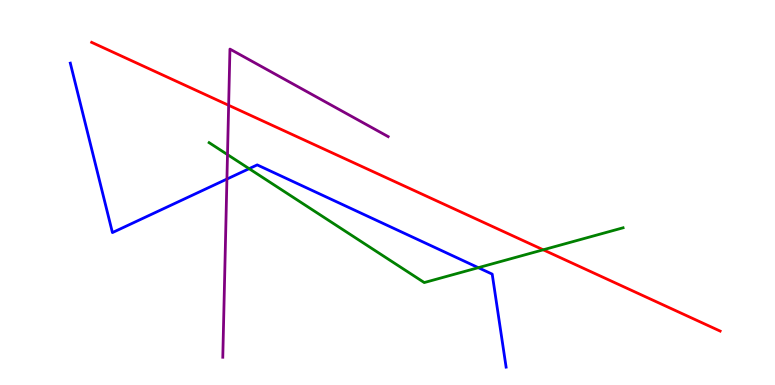[{'lines': ['blue', 'red'], 'intersections': []}, {'lines': ['green', 'red'], 'intersections': [{'x': 7.01, 'y': 3.51}]}, {'lines': ['purple', 'red'], 'intersections': [{'x': 2.95, 'y': 7.27}]}, {'lines': ['blue', 'green'], 'intersections': [{'x': 3.21, 'y': 5.62}, {'x': 6.17, 'y': 3.05}]}, {'lines': ['blue', 'purple'], 'intersections': [{'x': 2.93, 'y': 5.35}]}, {'lines': ['green', 'purple'], 'intersections': [{'x': 2.94, 'y': 5.98}]}]